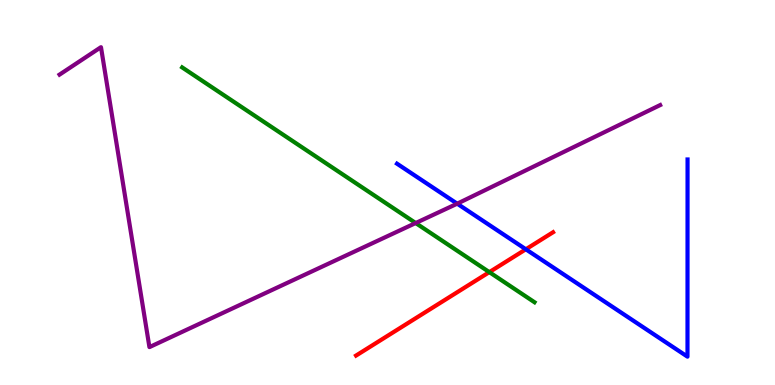[{'lines': ['blue', 'red'], 'intersections': [{'x': 6.79, 'y': 3.53}]}, {'lines': ['green', 'red'], 'intersections': [{'x': 6.31, 'y': 2.93}]}, {'lines': ['purple', 'red'], 'intersections': []}, {'lines': ['blue', 'green'], 'intersections': []}, {'lines': ['blue', 'purple'], 'intersections': [{'x': 5.9, 'y': 4.71}]}, {'lines': ['green', 'purple'], 'intersections': [{'x': 5.36, 'y': 4.21}]}]